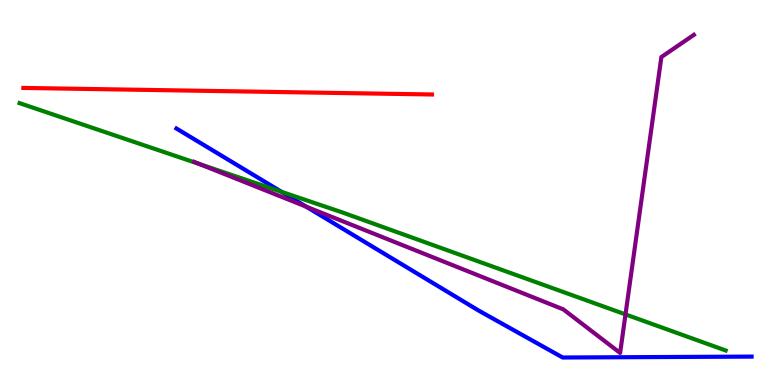[{'lines': ['blue', 'red'], 'intersections': []}, {'lines': ['green', 'red'], 'intersections': []}, {'lines': ['purple', 'red'], 'intersections': []}, {'lines': ['blue', 'green'], 'intersections': [{'x': 3.63, 'y': 5.02}]}, {'lines': ['blue', 'purple'], 'intersections': [{'x': 3.95, 'y': 4.63}]}, {'lines': ['green', 'purple'], 'intersections': [{'x': 2.58, 'y': 5.74}, {'x': 8.07, 'y': 1.83}]}]